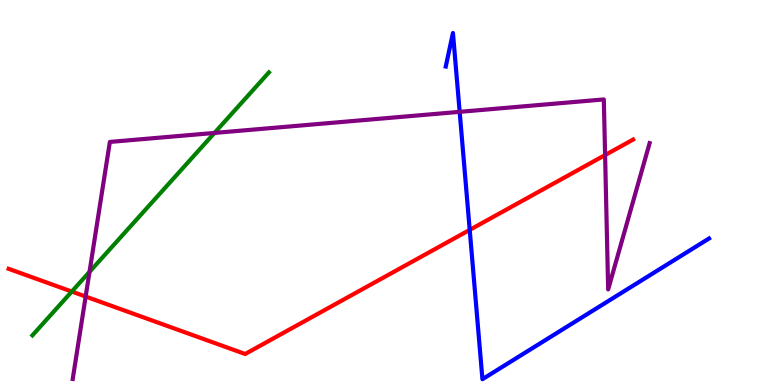[{'lines': ['blue', 'red'], 'intersections': [{'x': 6.06, 'y': 4.03}]}, {'lines': ['green', 'red'], 'intersections': [{'x': 0.926, 'y': 2.43}]}, {'lines': ['purple', 'red'], 'intersections': [{'x': 1.11, 'y': 2.3}, {'x': 7.81, 'y': 5.97}]}, {'lines': ['blue', 'green'], 'intersections': []}, {'lines': ['blue', 'purple'], 'intersections': [{'x': 5.93, 'y': 7.1}]}, {'lines': ['green', 'purple'], 'intersections': [{'x': 1.15, 'y': 2.94}, {'x': 2.77, 'y': 6.55}]}]